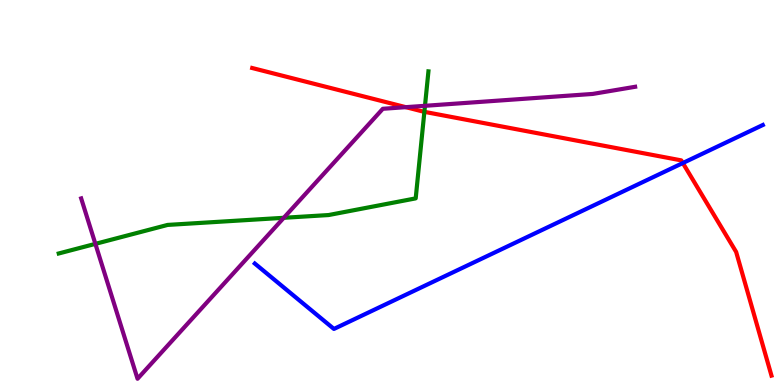[{'lines': ['blue', 'red'], 'intersections': [{'x': 8.81, 'y': 5.77}]}, {'lines': ['green', 'red'], 'intersections': [{'x': 5.48, 'y': 7.1}]}, {'lines': ['purple', 'red'], 'intersections': [{'x': 5.24, 'y': 7.22}]}, {'lines': ['blue', 'green'], 'intersections': []}, {'lines': ['blue', 'purple'], 'intersections': []}, {'lines': ['green', 'purple'], 'intersections': [{'x': 1.23, 'y': 3.67}, {'x': 3.66, 'y': 4.34}, {'x': 5.48, 'y': 7.25}]}]